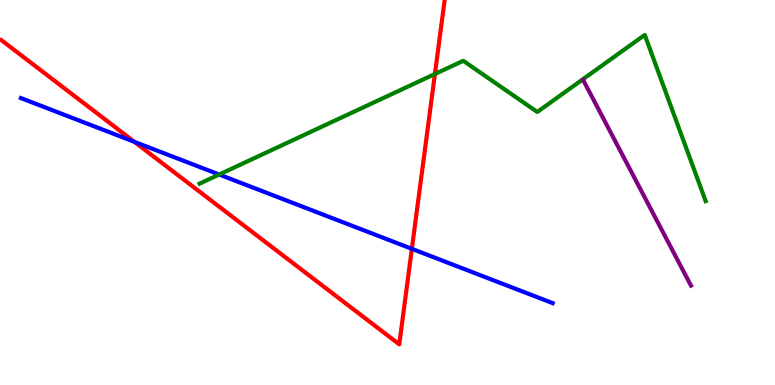[{'lines': ['blue', 'red'], 'intersections': [{'x': 1.73, 'y': 6.32}, {'x': 5.31, 'y': 3.54}]}, {'lines': ['green', 'red'], 'intersections': [{'x': 5.61, 'y': 8.08}]}, {'lines': ['purple', 'red'], 'intersections': []}, {'lines': ['blue', 'green'], 'intersections': [{'x': 2.83, 'y': 5.47}]}, {'lines': ['blue', 'purple'], 'intersections': []}, {'lines': ['green', 'purple'], 'intersections': []}]